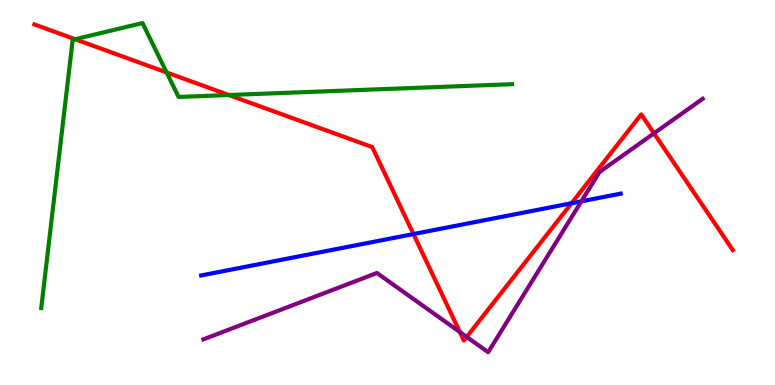[{'lines': ['blue', 'red'], 'intersections': [{'x': 5.33, 'y': 3.92}, {'x': 7.37, 'y': 4.72}]}, {'lines': ['green', 'red'], 'intersections': [{'x': 0.969, 'y': 8.98}, {'x': 2.15, 'y': 8.12}, {'x': 2.95, 'y': 7.53}]}, {'lines': ['purple', 'red'], 'intersections': [{'x': 5.93, 'y': 1.38}, {'x': 6.02, 'y': 1.25}, {'x': 8.44, 'y': 6.54}]}, {'lines': ['blue', 'green'], 'intersections': []}, {'lines': ['blue', 'purple'], 'intersections': [{'x': 7.5, 'y': 4.77}]}, {'lines': ['green', 'purple'], 'intersections': []}]